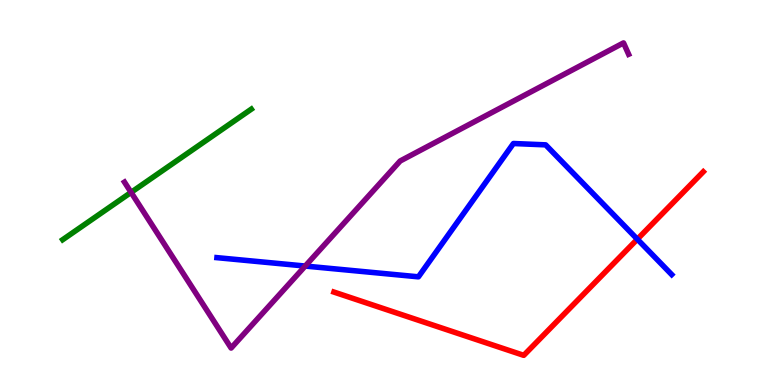[{'lines': ['blue', 'red'], 'intersections': [{'x': 8.22, 'y': 3.79}]}, {'lines': ['green', 'red'], 'intersections': []}, {'lines': ['purple', 'red'], 'intersections': []}, {'lines': ['blue', 'green'], 'intersections': []}, {'lines': ['blue', 'purple'], 'intersections': [{'x': 3.94, 'y': 3.09}]}, {'lines': ['green', 'purple'], 'intersections': [{'x': 1.69, 'y': 5.0}]}]